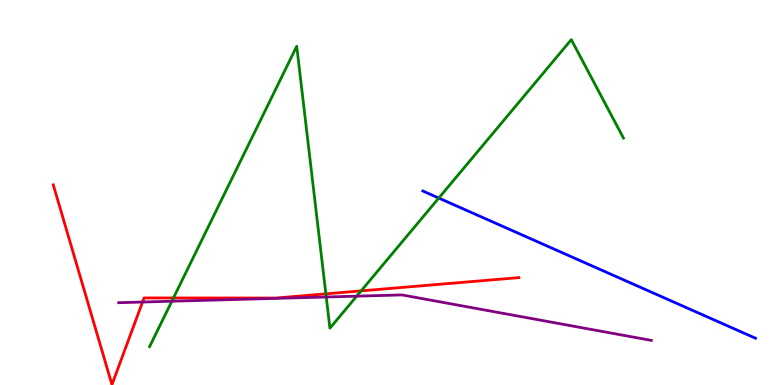[{'lines': ['blue', 'red'], 'intersections': []}, {'lines': ['green', 'red'], 'intersections': [{'x': 2.24, 'y': 2.26}, {'x': 4.2, 'y': 2.37}, {'x': 4.66, 'y': 2.44}]}, {'lines': ['purple', 'red'], 'intersections': [{'x': 1.84, 'y': 2.15}]}, {'lines': ['blue', 'green'], 'intersections': [{'x': 5.66, 'y': 4.86}]}, {'lines': ['blue', 'purple'], 'intersections': []}, {'lines': ['green', 'purple'], 'intersections': [{'x': 2.22, 'y': 2.18}, {'x': 4.21, 'y': 2.29}, {'x': 4.6, 'y': 2.31}]}]